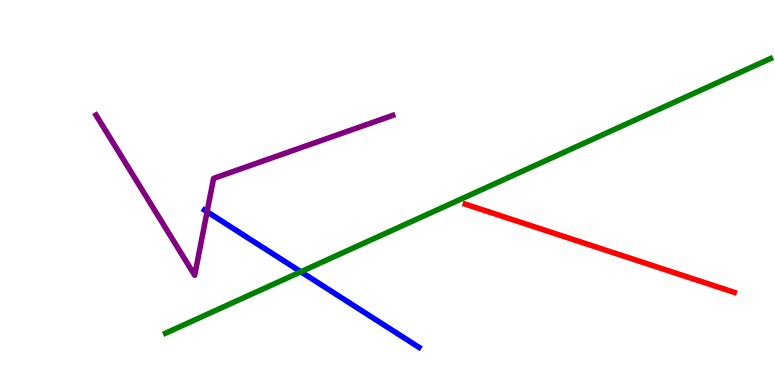[{'lines': ['blue', 'red'], 'intersections': []}, {'lines': ['green', 'red'], 'intersections': []}, {'lines': ['purple', 'red'], 'intersections': []}, {'lines': ['blue', 'green'], 'intersections': [{'x': 3.88, 'y': 2.94}]}, {'lines': ['blue', 'purple'], 'intersections': [{'x': 2.67, 'y': 4.5}]}, {'lines': ['green', 'purple'], 'intersections': []}]